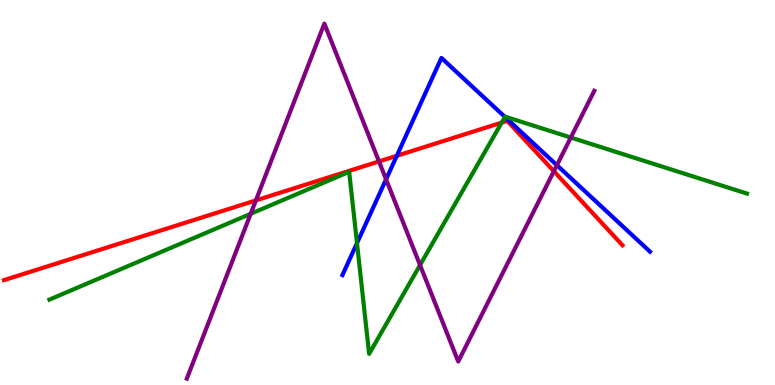[{'lines': ['blue', 'red'], 'intersections': [{'x': 5.12, 'y': 5.95}]}, {'lines': ['green', 'red'], 'intersections': [{'x': 6.47, 'y': 6.82}]}, {'lines': ['purple', 'red'], 'intersections': [{'x': 3.3, 'y': 4.79}, {'x': 4.89, 'y': 5.81}, {'x': 7.15, 'y': 5.55}]}, {'lines': ['blue', 'green'], 'intersections': [{'x': 4.61, 'y': 3.68}, {'x': 6.52, 'y': 6.96}]}, {'lines': ['blue', 'purple'], 'intersections': [{'x': 4.98, 'y': 5.34}, {'x': 7.19, 'y': 5.71}]}, {'lines': ['green', 'purple'], 'intersections': [{'x': 3.23, 'y': 4.45}, {'x': 5.42, 'y': 3.12}, {'x': 7.37, 'y': 6.43}]}]